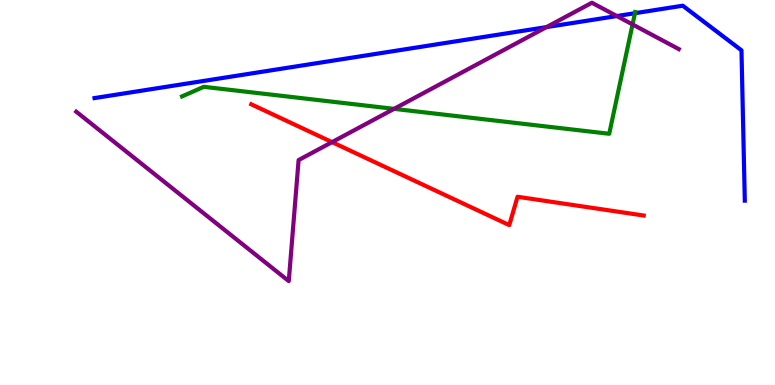[{'lines': ['blue', 'red'], 'intersections': []}, {'lines': ['green', 'red'], 'intersections': []}, {'lines': ['purple', 'red'], 'intersections': [{'x': 4.28, 'y': 6.31}]}, {'lines': ['blue', 'green'], 'intersections': [{'x': 8.19, 'y': 9.66}]}, {'lines': ['blue', 'purple'], 'intersections': [{'x': 7.05, 'y': 9.3}, {'x': 7.96, 'y': 9.58}]}, {'lines': ['green', 'purple'], 'intersections': [{'x': 5.08, 'y': 7.17}, {'x': 8.16, 'y': 9.37}]}]